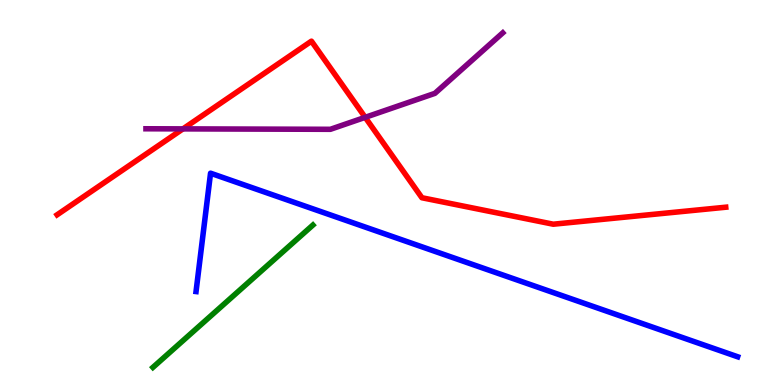[{'lines': ['blue', 'red'], 'intersections': []}, {'lines': ['green', 'red'], 'intersections': []}, {'lines': ['purple', 'red'], 'intersections': [{'x': 2.36, 'y': 6.65}, {'x': 4.71, 'y': 6.95}]}, {'lines': ['blue', 'green'], 'intersections': []}, {'lines': ['blue', 'purple'], 'intersections': []}, {'lines': ['green', 'purple'], 'intersections': []}]